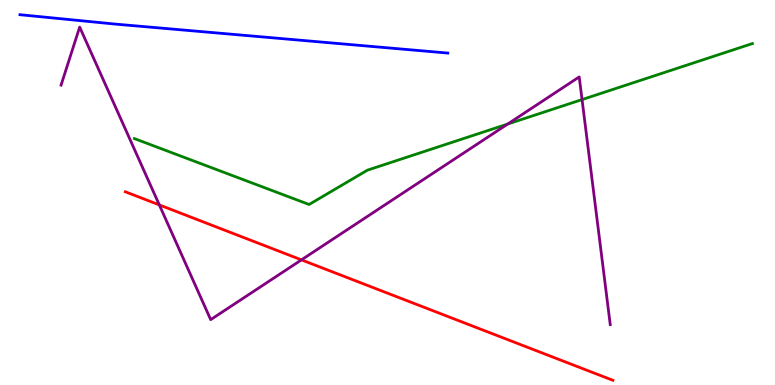[{'lines': ['blue', 'red'], 'intersections': []}, {'lines': ['green', 'red'], 'intersections': []}, {'lines': ['purple', 'red'], 'intersections': [{'x': 2.06, 'y': 4.68}, {'x': 3.89, 'y': 3.25}]}, {'lines': ['blue', 'green'], 'intersections': []}, {'lines': ['blue', 'purple'], 'intersections': []}, {'lines': ['green', 'purple'], 'intersections': [{'x': 6.55, 'y': 6.78}, {'x': 7.51, 'y': 7.41}]}]